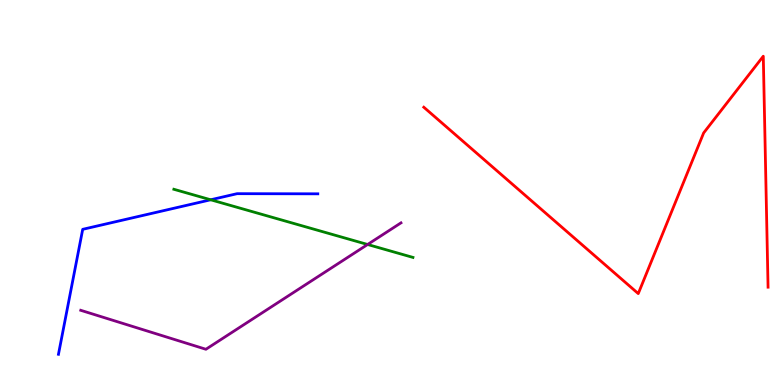[{'lines': ['blue', 'red'], 'intersections': []}, {'lines': ['green', 'red'], 'intersections': []}, {'lines': ['purple', 'red'], 'intersections': []}, {'lines': ['blue', 'green'], 'intersections': [{'x': 2.72, 'y': 4.81}]}, {'lines': ['blue', 'purple'], 'intersections': []}, {'lines': ['green', 'purple'], 'intersections': [{'x': 4.74, 'y': 3.65}]}]